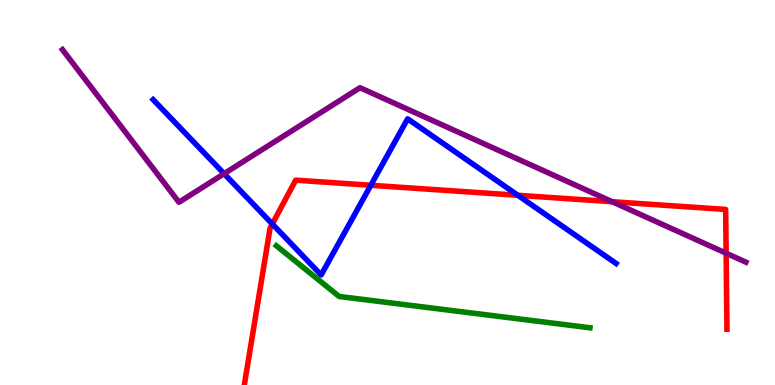[{'lines': ['blue', 'red'], 'intersections': [{'x': 3.51, 'y': 4.18}, {'x': 4.78, 'y': 5.19}, {'x': 6.68, 'y': 4.93}]}, {'lines': ['green', 'red'], 'intersections': []}, {'lines': ['purple', 'red'], 'intersections': [{'x': 7.9, 'y': 4.76}, {'x': 9.37, 'y': 3.42}]}, {'lines': ['blue', 'green'], 'intersections': []}, {'lines': ['blue', 'purple'], 'intersections': [{'x': 2.89, 'y': 5.49}]}, {'lines': ['green', 'purple'], 'intersections': []}]